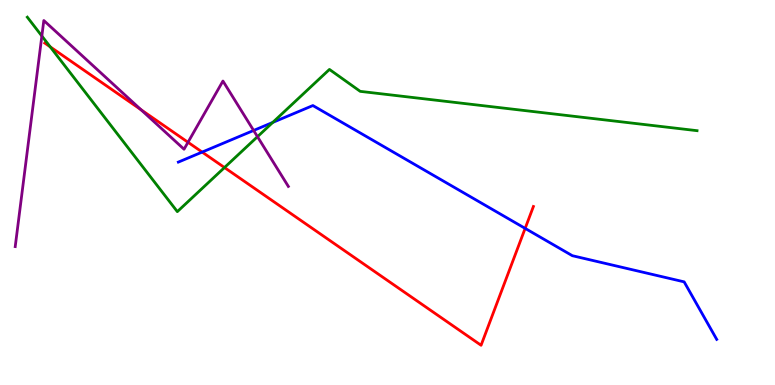[{'lines': ['blue', 'red'], 'intersections': [{'x': 2.61, 'y': 6.05}, {'x': 6.78, 'y': 4.07}]}, {'lines': ['green', 'red'], 'intersections': [{'x': 0.648, 'y': 8.78}, {'x': 2.9, 'y': 5.65}]}, {'lines': ['purple', 'red'], 'intersections': [{'x': 1.82, 'y': 7.15}, {'x': 2.43, 'y': 6.3}]}, {'lines': ['blue', 'green'], 'intersections': [{'x': 3.52, 'y': 6.82}]}, {'lines': ['blue', 'purple'], 'intersections': [{'x': 3.27, 'y': 6.61}]}, {'lines': ['green', 'purple'], 'intersections': [{'x': 0.54, 'y': 9.06}, {'x': 3.32, 'y': 6.45}]}]